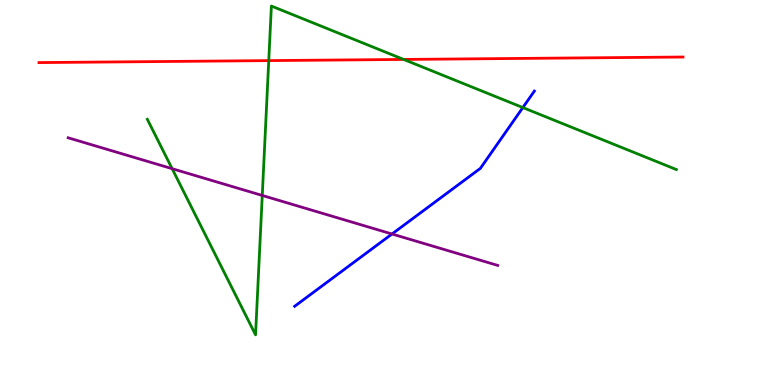[{'lines': ['blue', 'red'], 'intersections': []}, {'lines': ['green', 'red'], 'intersections': [{'x': 3.47, 'y': 8.43}, {'x': 5.21, 'y': 8.46}]}, {'lines': ['purple', 'red'], 'intersections': []}, {'lines': ['blue', 'green'], 'intersections': [{'x': 6.75, 'y': 7.21}]}, {'lines': ['blue', 'purple'], 'intersections': [{'x': 5.06, 'y': 3.92}]}, {'lines': ['green', 'purple'], 'intersections': [{'x': 2.22, 'y': 5.62}, {'x': 3.38, 'y': 4.92}]}]